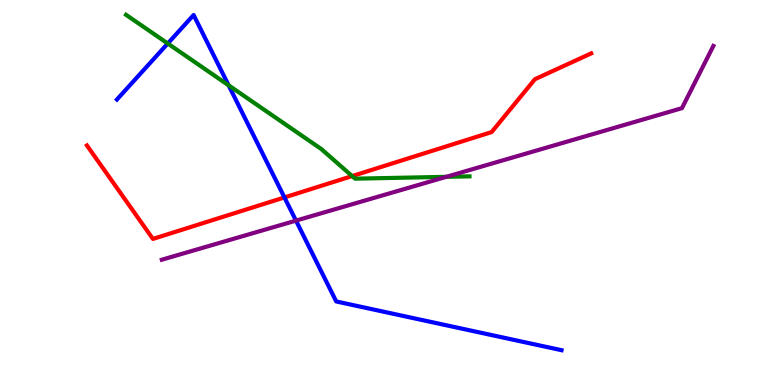[{'lines': ['blue', 'red'], 'intersections': [{'x': 3.67, 'y': 4.87}]}, {'lines': ['green', 'red'], 'intersections': [{'x': 4.54, 'y': 5.43}]}, {'lines': ['purple', 'red'], 'intersections': []}, {'lines': ['blue', 'green'], 'intersections': [{'x': 2.16, 'y': 8.87}, {'x': 2.95, 'y': 7.78}]}, {'lines': ['blue', 'purple'], 'intersections': [{'x': 3.82, 'y': 4.27}]}, {'lines': ['green', 'purple'], 'intersections': [{'x': 5.76, 'y': 5.41}]}]